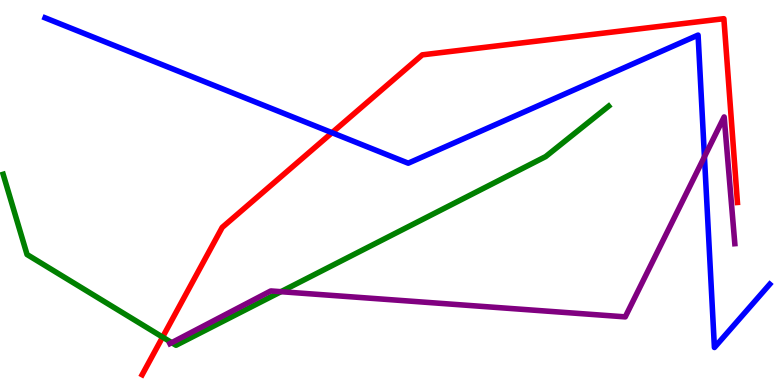[{'lines': ['blue', 'red'], 'intersections': [{'x': 4.28, 'y': 6.55}]}, {'lines': ['green', 'red'], 'intersections': [{'x': 2.1, 'y': 1.24}]}, {'lines': ['purple', 'red'], 'intersections': []}, {'lines': ['blue', 'green'], 'intersections': []}, {'lines': ['blue', 'purple'], 'intersections': [{'x': 9.09, 'y': 5.93}]}, {'lines': ['green', 'purple'], 'intersections': [{'x': 2.22, 'y': 1.1}, {'x': 3.63, 'y': 2.42}]}]